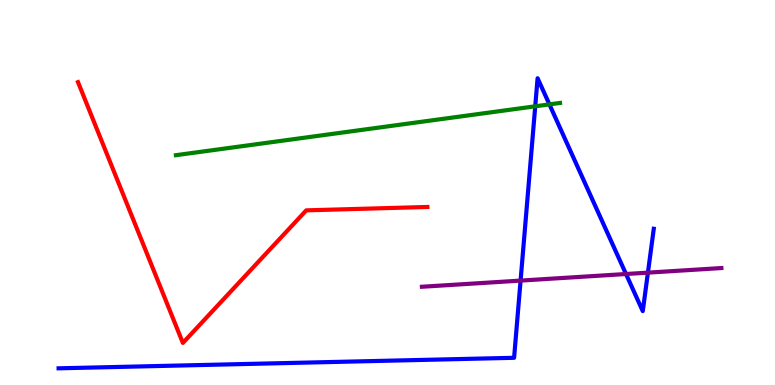[{'lines': ['blue', 'red'], 'intersections': []}, {'lines': ['green', 'red'], 'intersections': []}, {'lines': ['purple', 'red'], 'intersections': []}, {'lines': ['blue', 'green'], 'intersections': [{'x': 6.91, 'y': 7.24}, {'x': 7.09, 'y': 7.29}]}, {'lines': ['blue', 'purple'], 'intersections': [{'x': 6.72, 'y': 2.71}, {'x': 8.08, 'y': 2.88}, {'x': 8.36, 'y': 2.92}]}, {'lines': ['green', 'purple'], 'intersections': []}]